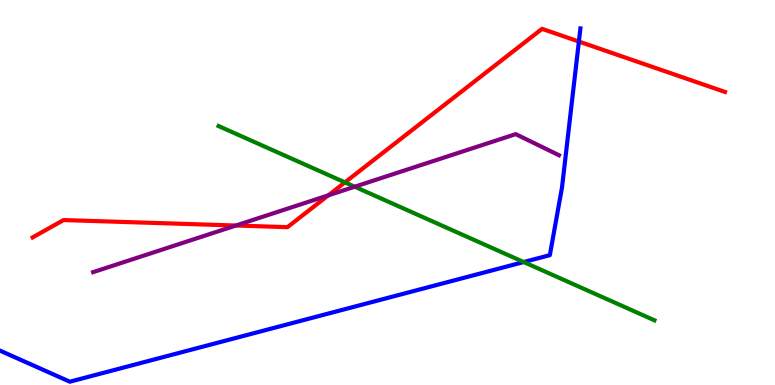[{'lines': ['blue', 'red'], 'intersections': [{'x': 7.47, 'y': 8.92}]}, {'lines': ['green', 'red'], 'intersections': [{'x': 4.45, 'y': 5.26}]}, {'lines': ['purple', 'red'], 'intersections': [{'x': 3.04, 'y': 4.14}, {'x': 4.24, 'y': 4.93}]}, {'lines': ['blue', 'green'], 'intersections': [{'x': 6.76, 'y': 3.19}]}, {'lines': ['blue', 'purple'], 'intersections': []}, {'lines': ['green', 'purple'], 'intersections': [{'x': 4.58, 'y': 5.15}]}]